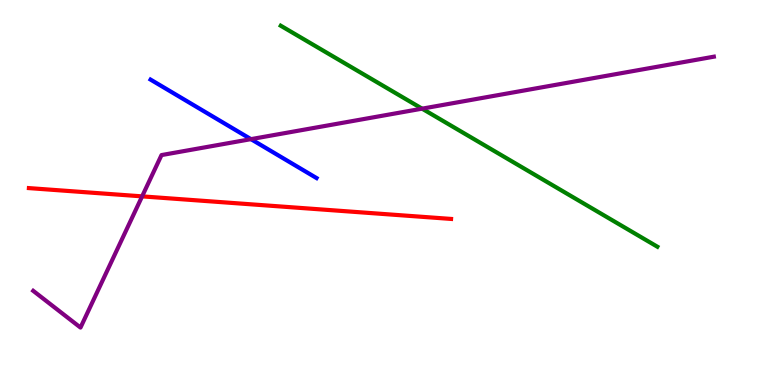[{'lines': ['blue', 'red'], 'intersections': []}, {'lines': ['green', 'red'], 'intersections': []}, {'lines': ['purple', 'red'], 'intersections': [{'x': 1.83, 'y': 4.9}]}, {'lines': ['blue', 'green'], 'intersections': []}, {'lines': ['blue', 'purple'], 'intersections': [{'x': 3.24, 'y': 6.39}]}, {'lines': ['green', 'purple'], 'intersections': [{'x': 5.45, 'y': 7.18}]}]